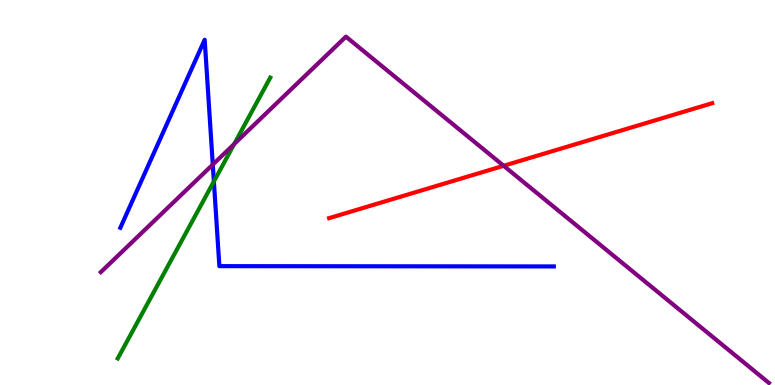[{'lines': ['blue', 'red'], 'intersections': []}, {'lines': ['green', 'red'], 'intersections': []}, {'lines': ['purple', 'red'], 'intersections': [{'x': 6.5, 'y': 5.69}]}, {'lines': ['blue', 'green'], 'intersections': [{'x': 2.76, 'y': 5.29}]}, {'lines': ['blue', 'purple'], 'intersections': [{'x': 2.75, 'y': 5.73}]}, {'lines': ['green', 'purple'], 'intersections': [{'x': 3.02, 'y': 6.26}]}]